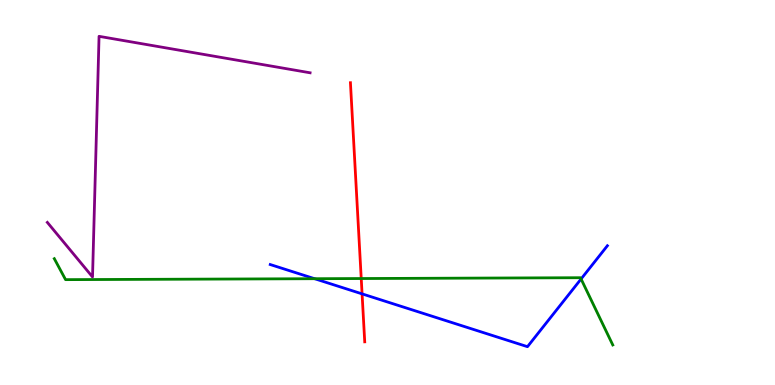[{'lines': ['blue', 'red'], 'intersections': [{'x': 4.67, 'y': 2.37}]}, {'lines': ['green', 'red'], 'intersections': [{'x': 4.66, 'y': 2.77}]}, {'lines': ['purple', 'red'], 'intersections': []}, {'lines': ['blue', 'green'], 'intersections': [{'x': 4.06, 'y': 2.76}, {'x': 7.5, 'y': 2.75}]}, {'lines': ['blue', 'purple'], 'intersections': []}, {'lines': ['green', 'purple'], 'intersections': []}]